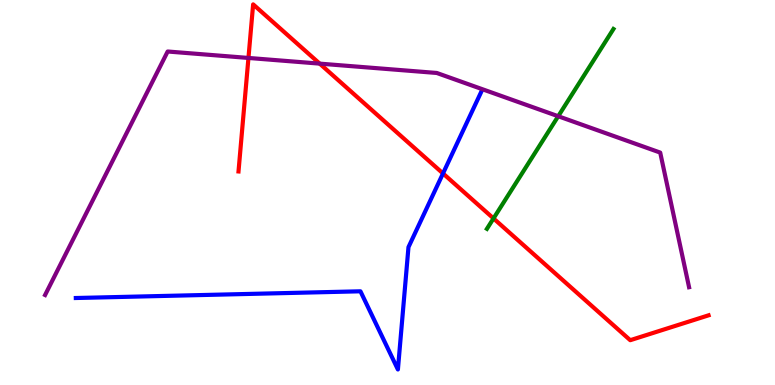[{'lines': ['blue', 'red'], 'intersections': [{'x': 5.72, 'y': 5.49}]}, {'lines': ['green', 'red'], 'intersections': [{'x': 6.37, 'y': 4.33}]}, {'lines': ['purple', 'red'], 'intersections': [{'x': 3.21, 'y': 8.49}, {'x': 4.12, 'y': 8.35}]}, {'lines': ['blue', 'green'], 'intersections': []}, {'lines': ['blue', 'purple'], 'intersections': []}, {'lines': ['green', 'purple'], 'intersections': [{'x': 7.2, 'y': 6.98}]}]